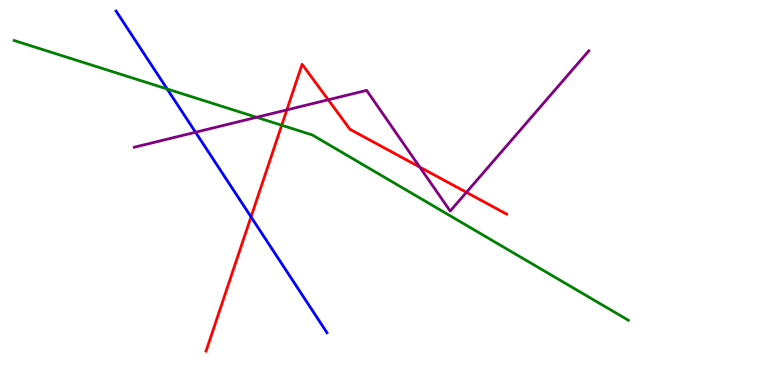[{'lines': ['blue', 'red'], 'intersections': [{'x': 3.24, 'y': 4.37}]}, {'lines': ['green', 'red'], 'intersections': [{'x': 3.63, 'y': 6.75}]}, {'lines': ['purple', 'red'], 'intersections': [{'x': 3.7, 'y': 7.15}, {'x': 4.24, 'y': 7.41}, {'x': 5.42, 'y': 5.66}, {'x': 6.02, 'y': 5.0}]}, {'lines': ['blue', 'green'], 'intersections': [{'x': 2.16, 'y': 7.69}]}, {'lines': ['blue', 'purple'], 'intersections': [{'x': 2.52, 'y': 6.57}]}, {'lines': ['green', 'purple'], 'intersections': [{'x': 3.31, 'y': 6.95}]}]